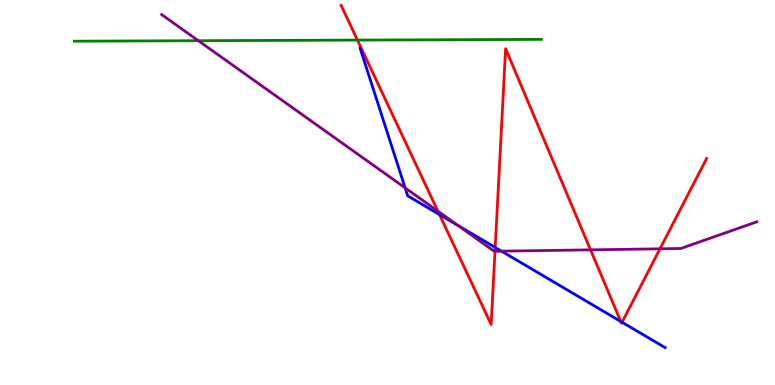[{'lines': ['blue', 'red'], 'intersections': [{'x': 5.67, 'y': 4.43}, {'x': 6.39, 'y': 3.57}, {'x': 8.01, 'y': 1.65}, {'x': 8.03, 'y': 1.63}]}, {'lines': ['green', 'red'], 'intersections': [{'x': 4.61, 'y': 8.96}]}, {'lines': ['purple', 'red'], 'intersections': [{'x': 5.65, 'y': 4.52}, {'x': 6.39, 'y': 3.47}, {'x': 7.62, 'y': 3.51}, {'x': 8.52, 'y': 3.54}]}, {'lines': ['blue', 'green'], 'intersections': []}, {'lines': ['blue', 'purple'], 'intersections': [{'x': 5.23, 'y': 5.12}, {'x': 5.91, 'y': 4.14}, {'x': 6.47, 'y': 3.48}]}, {'lines': ['green', 'purple'], 'intersections': [{'x': 2.56, 'y': 8.94}]}]